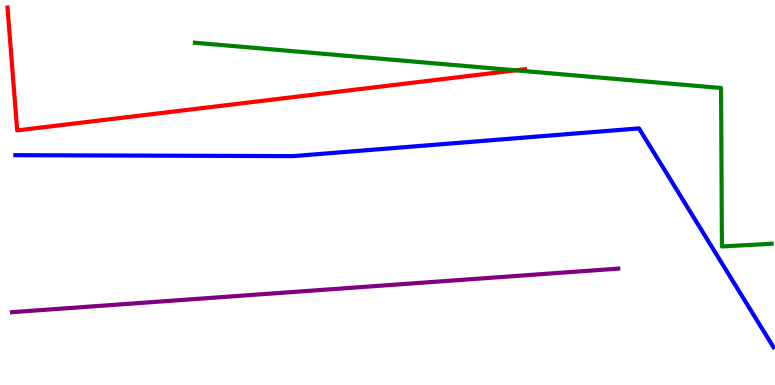[{'lines': ['blue', 'red'], 'intersections': []}, {'lines': ['green', 'red'], 'intersections': [{'x': 6.65, 'y': 8.17}]}, {'lines': ['purple', 'red'], 'intersections': []}, {'lines': ['blue', 'green'], 'intersections': []}, {'lines': ['blue', 'purple'], 'intersections': []}, {'lines': ['green', 'purple'], 'intersections': []}]